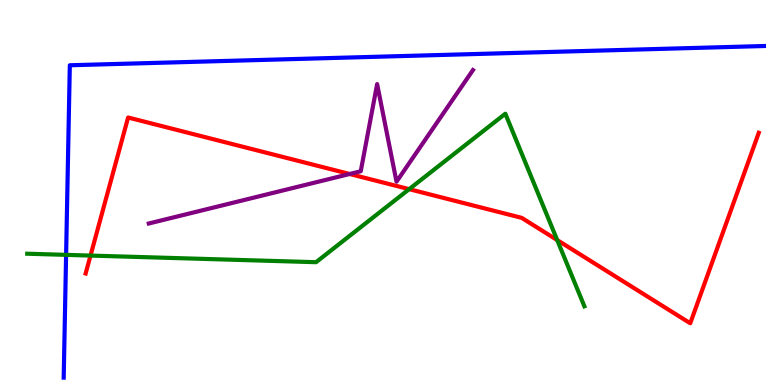[{'lines': ['blue', 'red'], 'intersections': []}, {'lines': ['green', 'red'], 'intersections': [{'x': 1.17, 'y': 3.36}, {'x': 5.28, 'y': 5.09}, {'x': 7.19, 'y': 3.76}]}, {'lines': ['purple', 'red'], 'intersections': [{'x': 4.51, 'y': 5.48}]}, {'lines': ['blue', 'green'], 'intersections': [{'x': 0.853, 'y': 3.38}]}, {'lines': ['blue', 'purple'], 'intersections': []}, {'lines': ['green', 'purple'], 'intersections': []}]